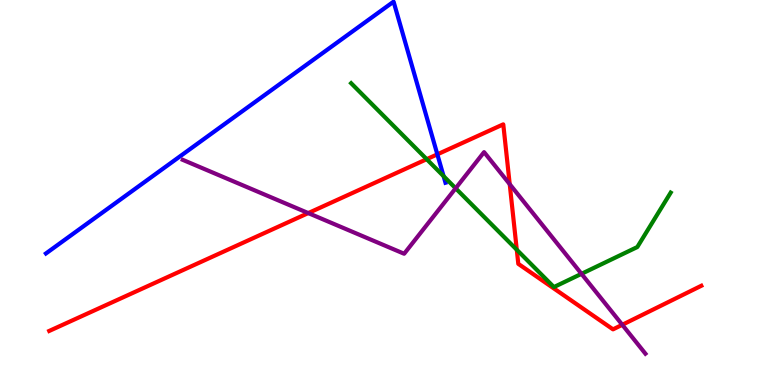[{'lines': ['blue', 'red'], 'intersections': [{'x': 5.64, 'y': 5.99}]}, {'lines': ['green', 'red'], 'intersections': [{'x': 5.51, 'y': 5.87}, {'x': 6.67, 'y': 3.51}]}, {'lines': ['purple', 'red'], 'intersections': [{'x': 3.98, 'y': 4.47}, {'x': 6.58, 'y': 5.22}, {'x': 8.03, 'y': 1.56}]}, {'lines': ['blue', 'green'], 'intersections': [{'x': 5.72, 'y': 5.42}]}, {'lines': ['blue', 'purple'], 'intersections': []}, {'lines': ['green', 'purple'], 'intersections': [{'x': 5.88, 'y': 5.11}, {'x': 7.5, 'y': 2.89}]}]